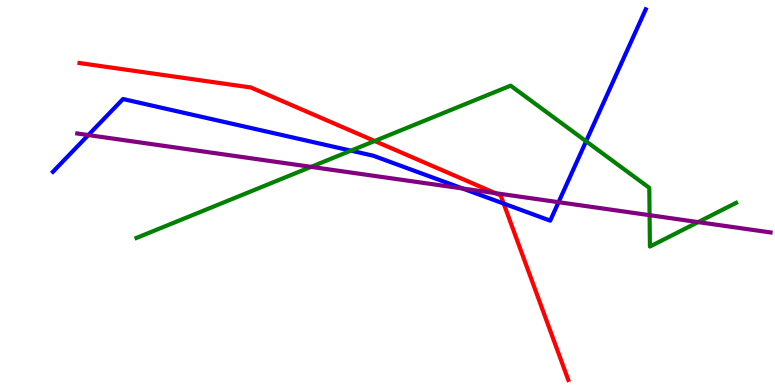[{'lines': ['blue', 'red'], 'intersections': [{'x': 6.5, 'y': 4.71}]}, {'lines': ['green', 'red'], 'intersections': [{'x': 4.83, 'y': 6.34}]}, {'lines': ['purple', 'red'], 'intersections': [{'x': 6.39, 'y': 4.98}]}, {'lines': ['blue', 'green'], 'intersections': [{'x': 4.53, 'y': 6.09}, {'x': 7.56, 'y': 6.33}]}, {'lines': ['blue', 'purple'], 'intersections': [{'x': 1.14, 'y': 6.49}, {'x': 5.97, 'y': 5.1}, {'x': 7.21, 'y': 4.75}]}, {'lines': ['green', 'purple'], 'intersections': [{'x': 4.01, 'y': 5.67}, {'x': 8.38, 'y': 4.41}, {'x': 9.01, 'y': 4.23}]}]